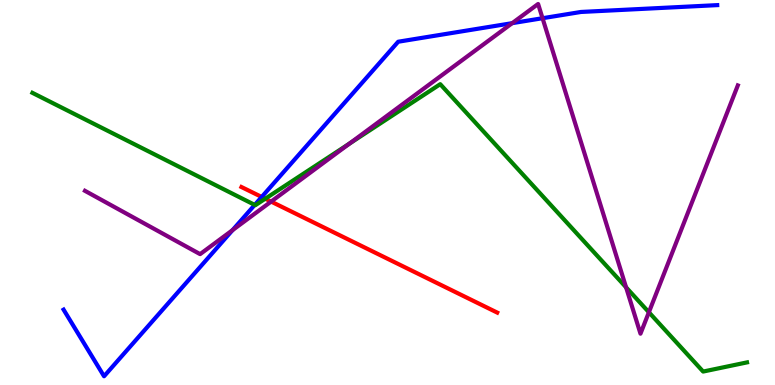[{'lines': ['blue', 'red'], 'intersections': [{'x': 3.38, 'y': 4.88}]}, {'lines': ['green', 'red'], 'intersections': [{'x': 3.42, 'y': 4.84}]}, {'lines': ['purple', 'red'], 'intersections': [{'x': 3.5, 'y': 4.76}]}, {'lines': ['blue', 'green'], 'intersections': [{'x': 3.29, 'y': 4.68}]}, {'lines': ['blue', 'purple'], 'intersections': [{'x': 3.0, 'y': 4.02}, {'x': 6.61, 'y': 9.4}, {'x': 7.0, 'y': 9.53}]}, {'lines': ['green', 'purple'], 'intersections': [{'x': 4.51, 'y': 6.27}, {'x': 8.08, 'y': 2.54}, {'x': 8.37, 'y': 1.89}]}]